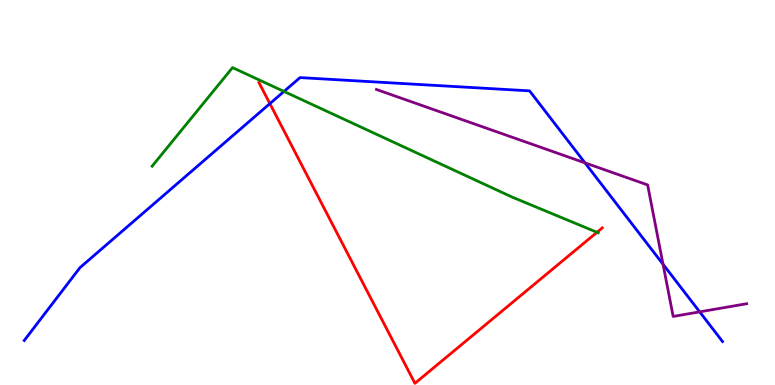[{'lines': ['blue', 'red'], 'intersections': [{'x': 3.48, 'y': 7.31}]}, {'lines': ['green', 'red'], 'intersections': [{'x': 7.7, 'y': 3.97}]}, {'lines': ['purple', 'red'], 'intersections': []}, {'lines': ['blue', 'green'], 'intersections': [{'x': 3.66, 'y': 7.62}]}, {'lines': ['blue', 'purple'], 'intersections': [{'x': 7.55, 'y': 5.77}, {'x': 8.56, 'y': 3.14}, {'x': 9.03, 'y': 1.9}]}, {'lines': ['green', 'purple'], 'intersections': []}]